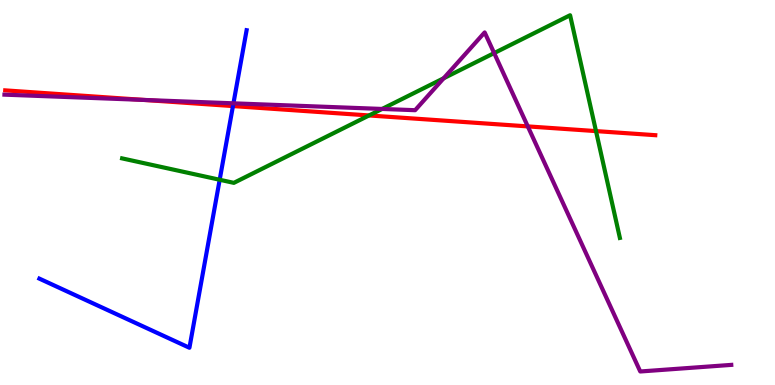[{'lines': ['blue', 'red'], 'intersections': [{'x': 3.01, 'y': 7.24}]}, {'lines': ['green', 'red'], 'intersections': [{'x': 4.76, 'y': 7.0}, {'x': 7.69, 'y': 6.59}]}, {'lines': ['purple', 'red'], 'intersections': [{'x': 1.86, 'y': 7.4}, {'x': 6.81, 'y': 6.72}]}, {'lines': ['blue', 'green'], 'intersections': [{'x': 2.83, 'y': 5.33}]}, {'lines': ['blue', 'purple'], 'intersections': [{'x': 3.01, 'y': 7.32}]}, {'lines': ['green', 'purple'], 'intersections': [{'x': 4.93, 'y': 7.17}, {'x': 5.72, 'y': 7.97}, {'x': 6.38, 'y': 8.62}]}]